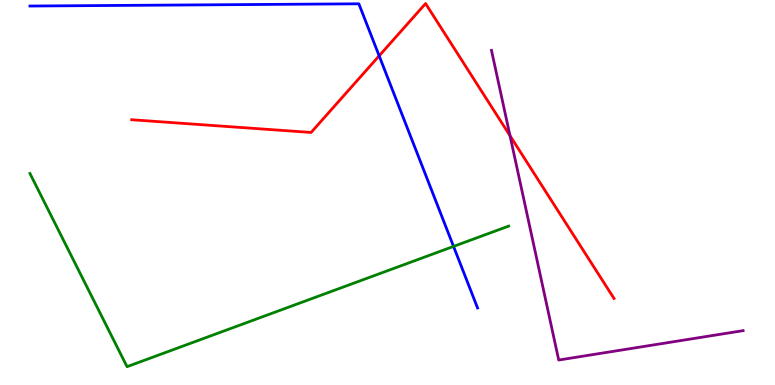[{'lines': ['blue', 'red'], 'intersections': [{'x': 4.89, 'y': 8.55}]}, {'lines': ['green', 'red'], 'intersections': []}, {'lines': ['purple', 'red'], 'intersections': [{'x': 6.58, 'y': 6.48}]}, {'lines': ['blue', 'green'], 'intersections': [{'x': 5.85, 'y': 3.6}]}, {'lines': ['blue', 'purple'], 'intersections': []}, {'lines': ['green', 'purple'], 'intersections': []}]